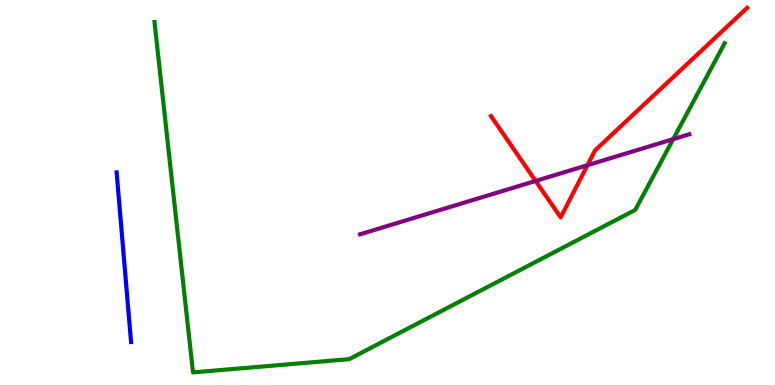[{'lines': ['blue', 'red'], 'intersections': []}, {'lines': ['green', 'red'], 'intersections': []}, {'lines': ['purple', 'red'], 'intersections': [{'x': 6.91, 'y': 5.3}, {'x': 7.58, 'y': 5.71}]}, {'lines': ['blue', 'green'], 'intersections': []}, {'lines': ['blue', 'purple'], 'intersections': []}, {'lines': ['green', 'purple'], 'intersections': [{'x': 8.69, 'y': 6.39}]}]